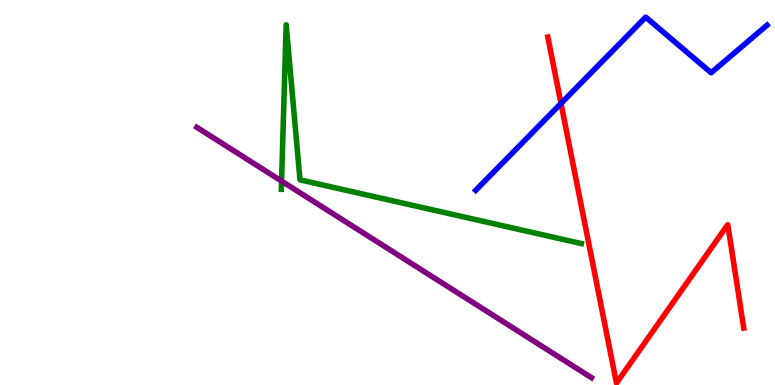[{'lines': ['blue', 'red'], 'intersections': [{'x': 7.24, 'y': 7.31}]}, {'lines': ['green', 'red'], 'intersections': []}, {'lines': ['purple', 'red'], 'intersections': []}, {'lines': ['blue', 'green'], 'intersections': []}, {'lines': ['blue', 'purple'], 'intersections': []}, {'lines': ['green', 'purple'], 'intersections': [{'x': 3.63, 'y': 5.3}]}]